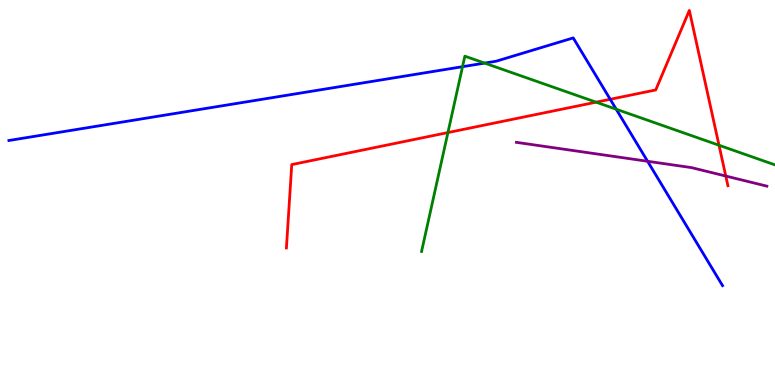[{'lines': ['blue', 'red'], 'intersections': [{'x': 7.87, 'y': 7.42}]}, {'lines': ['green', 'red'], 'intersections': [{'x': 5.78, 'y': 6.56}, {'x': 7.69, 'y': 7.35}, {'x': 9.28, 'y': 6.23}]}, {'lines': ['purple', 'red'], 'intersections': [{'x': 9.37, 'y': 5.43}]}, {'lines': ['blue', 'green'], 'intersections': [{'x': 5.97, 'y': 8.27}, {'x': 6.25, 'y': 8.36}, {'x': 7.95, 'y': 7.16}]}, {'lines': ['blue', 'purple'], 'intersections': [{'x': 8.36, 'y': 5.81}]}, {'lines': ['green', 'purple'], 'intersections': []}]